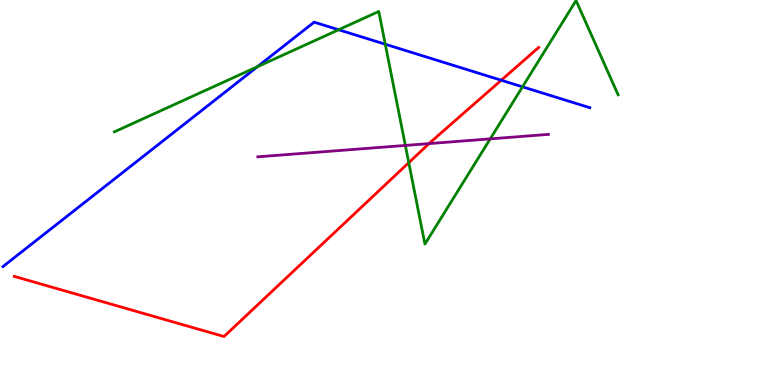[{'lines': ['blue', 'red'], 'intersections': [{'x': 6.47, 'y': 7.92}]}, {'lines': ['green', 'red'], 'intersections': [{'x': 5.27, 'y': 5.77}]}, {'lines': ['purple', 'red'], 'intersections': [{'x': 5.54, 'y': 6.27}]}, {'lines': ['blue', 'green'], 'intersections': [{'x': 3.32, 'y': 8.27}, {'x': 4.37, 'y': 9.23}, {'x': 4.97, 'y': 8.85}, {'x': 6.74, 'y': 7.74}]}, {'lines': ['blue', 'purple'], 'intersections': []}, {'lines': ['green', 'purple'], 'intersections': [{'x': 5.23, 'y': 6.22}, {'x': 6.33, 'y': 6.39}]}]